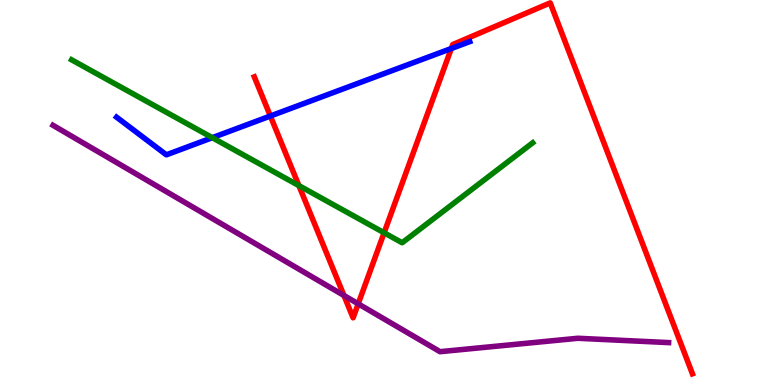[{'lines': ['blue', 'red'], 'intersections': [{'x': 3.49, 'y': 6.99}, {'x': 5.82, 'y': 8.74}]}, {'lines': ['green', 'red'], 'intersections': [{'x': 3.86, 'y': 5.18}, {'x': 4.96, 'y': 3.95}]}, {'lines': ['purple', 'red'], 'intersections': [{'x': 4.44, 'y': 2.33}, {'x': 4.62, 'y': 2.11}]}, {'lines': ['blue', 'green'], 'intersections': [{'x': 2.74, 'y': 6.42}]}, {'lines': ['blue', 'purple'], 'intersections': []}, {'lines': ['green', 'purple'], 'intersections': []}]